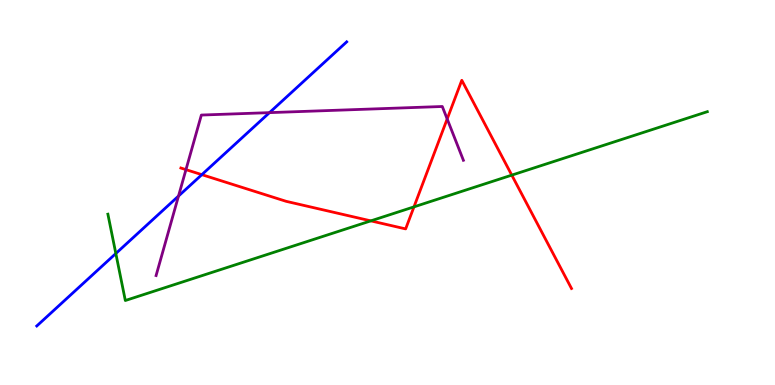[{'lines': ['blue', 'red'], 'intersections': [{'x': 2.6, 'y': 5.46}]}, {'lines': ['green', 'red'], 'intersections': [{'x': 4.78, 'y': 4.26}, {'x': 5.34, 'y': 4.63}, {'x': 6.6, 'y': 5.45}]}, {'lines': ['purple', 'red'], 'intersections': [{'x': 2.4, 'y': 5.59}, {'x': 5.77, 'y': 6.91}]}, {'lines': ['blue', 'green'], 'intersections': [{'x': 1.49, 'y': 3.42}]}, {'lines': ['blue', 'purple'], 'intersections': [{'x': 2.3, 'y': 4.91}, {'x': 3.48, 'y': 7.07}]}, {'lines': ['green', 'purple'], 'intersections': []}]